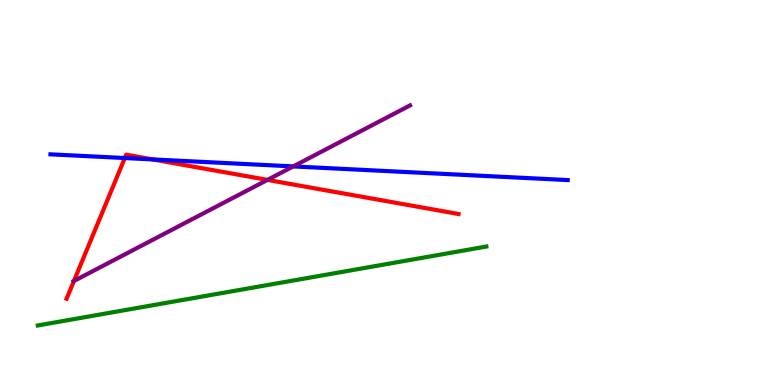[{'lines': ['blue', 'red'], 'intersections': [{'x': 1.61, 'y': 5.9}, {'x': 1.97, 'y': 5.86}]}, {'lines': ['green', 'red'], 'intersections': []}, {'lines': ['purple', 'red'], 'intersections': [{'x': 0.954, 'y': 2.7}, {'x': 3.45, 'y': 5.33}]}, {'lines': ['blue', 'green'], 'intersections': []}, {'lines': ['blue', 'purple'], 'intersections': [{'x': 3.78, 'y': 5.68}]}, {'lines': ['green', 'purple'], 'intersections': []}]